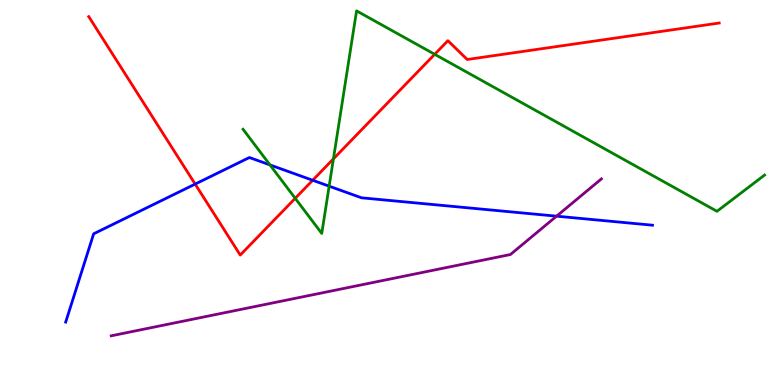[{'lines': ['blue', 'red'], 'intersections': [{'x': 2.52, 'y': 5.22}, {'x': 4.03, 'y': 5.32}]}, {'lines': ['green', 'red'], 'intersections': [{'x': 3.81, 'y': 4.85}, {'x': 4.3, 'y': 5.87}, {'x': 5.61, 'y': 8.59}]}, {'lines': ['purple', 'red'], 'intersections': []}, {'lines': ['blue', 'green'], 'intersections': [{'x': 3.48, 'y': 5.72}, {'x': 4.25, 'y': 5.16}]}, {'lines': ['blue', 'purple'], 'intersections': [{'x': 7.18, 'y': 4.39}]}, {'lines': ['green', 'purple'], 'intersections': []}]